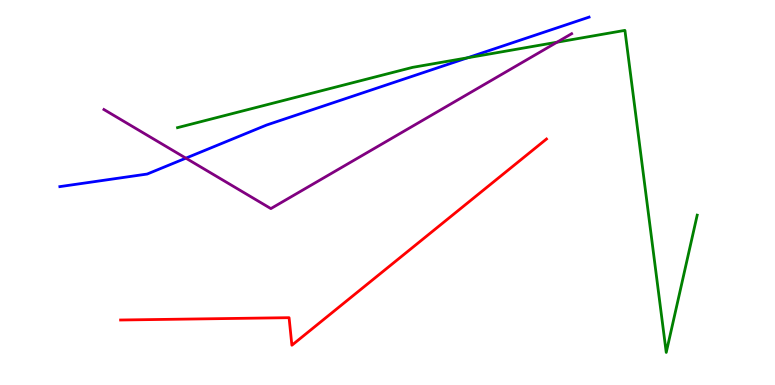[{'lines': ['blue', 'red'], 'intersections': []}, {'lines': ['green', 'red'], 'intersections': []}, {'lines': ['purple', 'red'], 'intersections': []}, {'lines': ['blue', 'green'], 'intersections': [{'x': 6.03, 'y': 8.5}]}, {'lines': ['blue', 'purple'], 'intersections': [{'x': 2.4, 'y': 5.89}]}, {'lines': ['green', 'purple'], 'intersections': [{'x': 7.19, 'y': 8.9}]}]